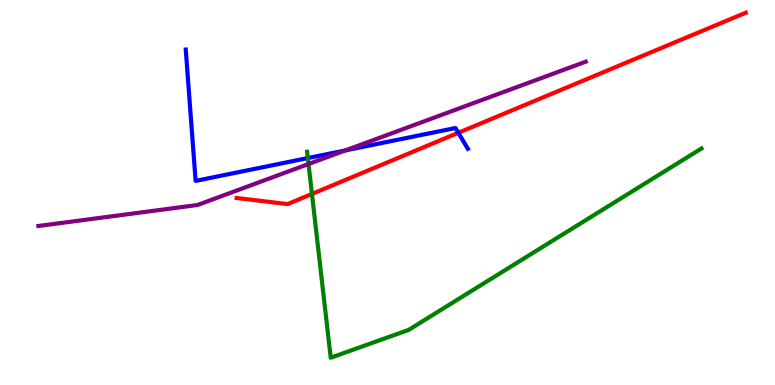[{'lines': ['blue', 'red'], 'intersections': [{'x': 5.91, 'y': 6.55}]}, {'lines': ['green', 'red'], 'intersections': [{'x': 4.03, 'y': 4.96}]}, {'lines': ['purple', 'red'], 'intersections': []}, {'lines': ['blue', 'green'], 'intersections': [{'x': 3.97, 'y': 5.89}]}, {'lines': ['blue', 'purple'], 'intersections': [{'x': 4.46, 'y': 6.09}]}, {'lines': ['green', 'purple'], 'intersections': [{'x': 3.98, 'y': 5.74}]}]